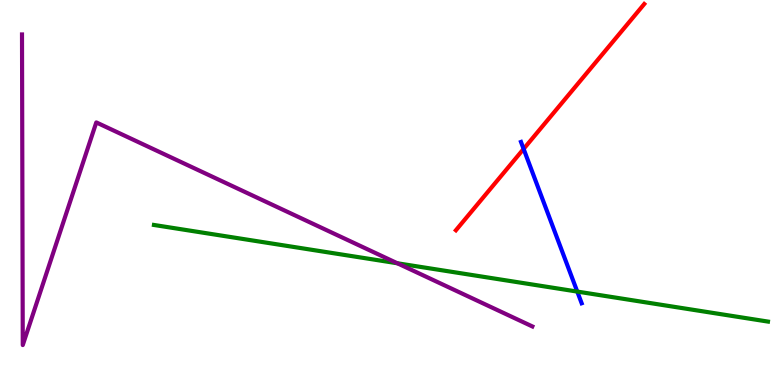[{'lines': ['blue', 'red'], 'intersections': [{'x': 6.76, 'y': 6.13}]}, {'lines': ['green', 'red'], 'intersections': []}, {'lines': ['purple', 'red'], 'intersections': []}, {'lines': ['blue', 'green'], 'intersections': [{'x': 7.45, 'y': 2.43}]}, {'lines': ['blue', 'purple'], 'intersections': []}, {'lines': ['green', 'purple'], 'intersections': [{'x': 5.13, 'y': 3.16}]}]